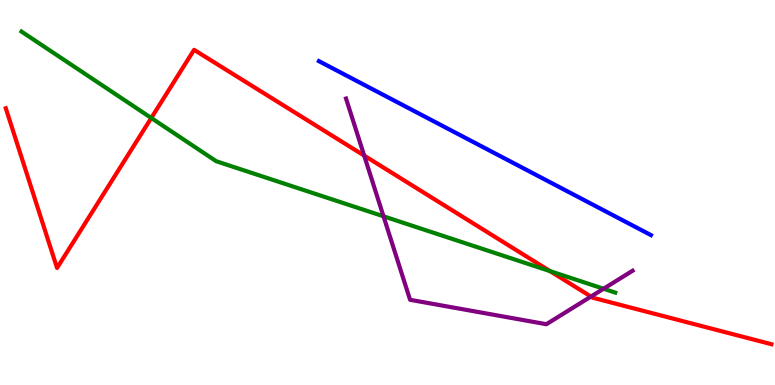[{'lines': ['blue', 'red'], 'intersections': []}, {'lines': ['green', 'red'], 'intersections': [{'x': 1.95, 'y': 6.94}, {'x': 7.1, 'y': 2.96}]}, {'lines': ['purple', 'red'], 'intersections': [{'x': 4.7, 'y': 5.96}, {'x': 7.63, 'y': 2.3}]}, {'lines': ['blue', 'green'], 'intersections': []}, {'lines': ['blue', 'purple'], 'intersections': []}, {'lines': ['green', 'purple'], 'intersections': [{'x': 4.95, 'y': 4.38}, {'x': 7.79, 'y': 2.5}]}]